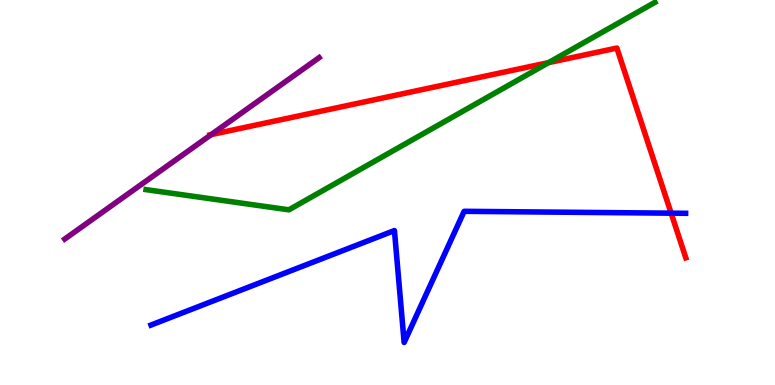[{'lines': ['blue', 'red'], 'intersections': [{'x': 8.66, 'y': 4.46}]}, {'lines': ['green', 'red'], 'intersections': [{'x': 7.08, 'y': 8.37}]}, {'lines': ['purple', 'red'], 'intersections': [{'x': 2.72, 'y': 6.5}]}, {'lines': ['blue', 'green'], 'intersections': []}, {'lines': ['blue', 'purple'], 'intersections': []}, {'lines': ['green', 'purple'], 'intersections': []}]